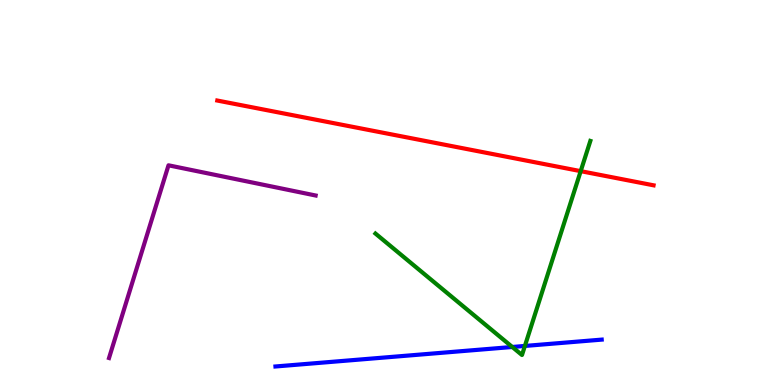[{'lines': ['blue', 'red'], 'intersections': []}, {'lines': ['green', 'red'], 'intersections': [{'x': 7.49, 'y': 5.55}]}, {'lines': ['purple', 'red'], 'intersections': []}, {'lines': ['blue', 'green'], 'intersections': [{'x': 6.61, 'y': 0.987}, {'x': 6.77, 'y': 1.01}]}, {'lines': ['blue', 'purple'], 'intersections': []}, {'lines': ['green', 'purple'], 'intersections': []}]